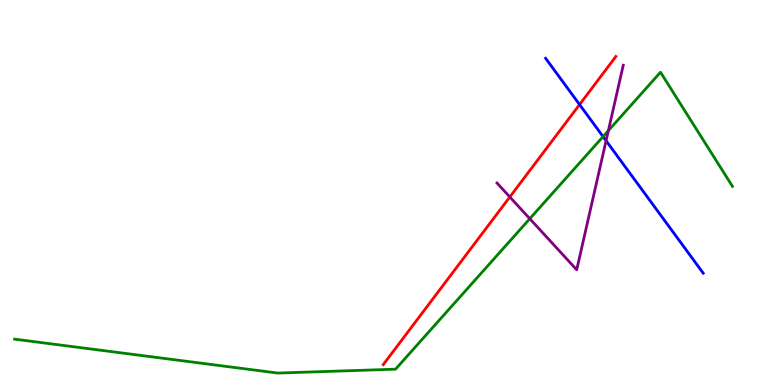[{'lines': ['blue', 'red'], 'intersections': [{'x': 7.48, 'y': 7.28}]}, {'lines': ['green', 'red'], 'intersections': []}, {'lines': ['purple', 'red'], 'intersections': [{'x': 6.58, 'y': 4.88}]}, {'lines': ['blue', 'green'], 'intersections': [{'x': 7.78, 'y': 6.45}]}, {'lines': ['blue', 'purple'], 'intersections': [{'x': 7.82, 'y': 6.34}]}, {'lines': ['green', 'purple'], 'intersections': [{'x': 6.84, 'y': 4.32}, {'x': 7.85, 'y': 6.61}]}]